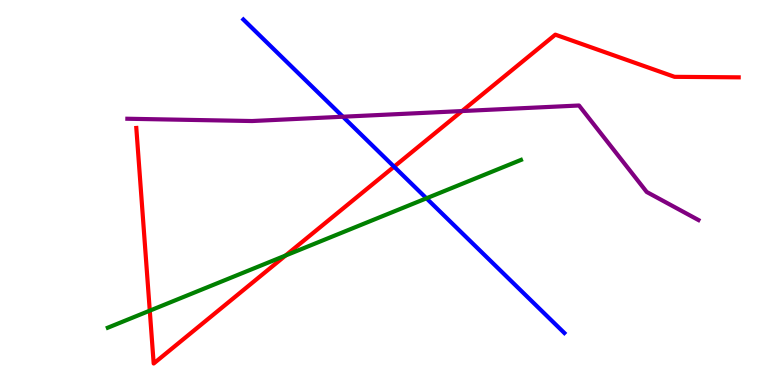[{'lines': ['blue', 'red'], 'intersections': [{'x': 5.08, 'y': 5.67}]}, {'lines': ['green', 'red'], 'intersections': [{'x': 1.93, 'y': 1.93}, {'x': 3.68, 'y': 3.36}]}, {'lines': ['purple', 'red'], 'intersections': [{'x': 5.96, 'y': 7.12}]}, {'lines': ['blue', 'green'], 'intersections': [{'x': 5.5, 'y': 4.85}]}, {'lines': ['blue', 'purple'], 'intersections': [{'x': 4.42, 'y': 6.97}]}, {'lines': ['green', 'purple'], 'intersections': []}]